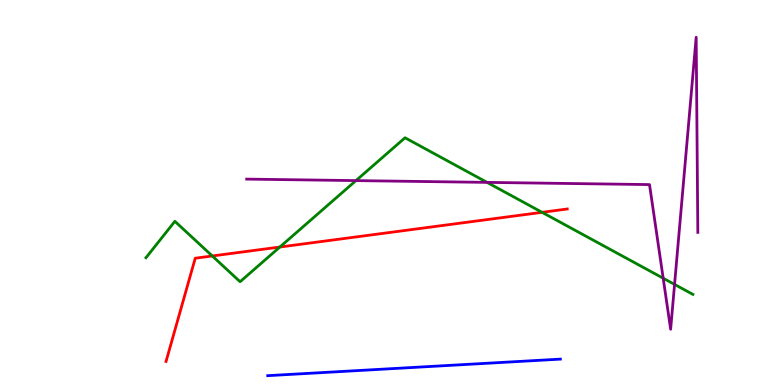[{'lines': ['blue', 'red'], 'intersections': []}, {'lines': ['green', 'red'], 'intersections': [{'x': 2.74, 'y': 3.35}, {'x': 3.61, 'y': 3.58}, {'x': 6.99, 'y': 4.49}]}, {'lines': ['purple', 'red'], 'intersections': []}, {'lines': ['blue', 'green'], 'intersections': []}, {'lines': ['blue', 'purple'], 'intersections': []}, {'lines': ['green', 'purple'], 'intersections': [{'x': 4.59, 'y': 5.31}, {'x': 6.28, 'y': 5.26}, {'x': 8.56, 'y': 2.77}, {'x': 8.7, 'y': 2.61}]}]